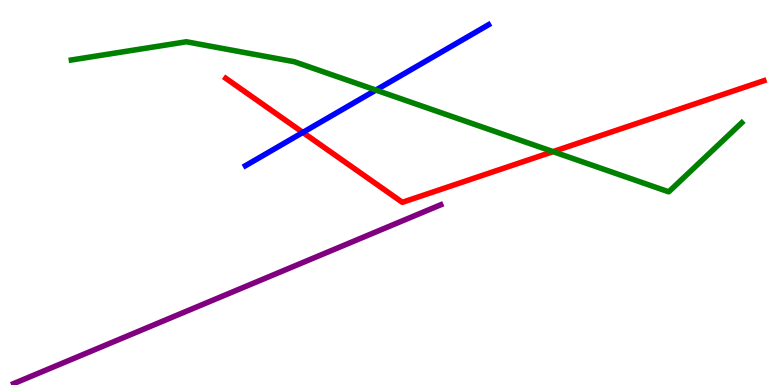[{'lines': ['blue', 'red'], 'intersections': [{'x': 3.91, 'y': 6.56}]}, {'lines': ['green', 'red'], 'intersections': [{'x': 7.14, 'y': 6.06}]}, {'lines': ['purple', 'red'], 'intersections': []}, {'lines': ['blue', 'green'], 'intersections': [{'x': 4.85, 'y': 7.66}]}, {'lines': ['blue', 'purple'], 'intersections': []}, {'lines': ['green', 'purple'], 'intersections': []}]